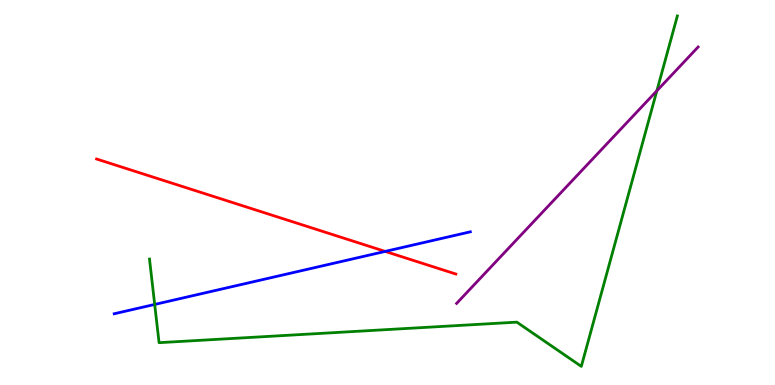[{'lines': ['blue', 'red'], 'intersections': [{'x': 4.97, 'y': 3.47}]}, {'lines': ['green', 'red'], 'intersections': []}, {'lines': ['purple', 'red'], 'intersections': []}, {'lines': ['blue', 'green'], 'intersections': [{'x': 2.0, 'y': 2.09}]}, {'lines': ['blue', 'purple'], 'intersections': []}, {'lines': ['green', 'purple'], 'intersections': [{'x': 8.48, 'y': 7.64}]}]